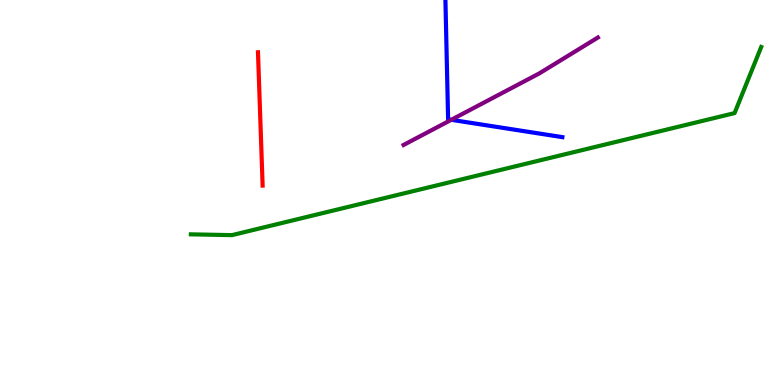[{'lines': ['blue', 'red'], 'intersections': []}, {'lines': ['green', 'red'], 'intersections': []}, {'lines': ['purple', 'red'], 'intersections': []}, {'lines': ['blue', 'green'], 'intersections': []}, {'lines': ['blue', 'purple'], 'intersections': [{'x': 5.82, 'y': 6.89}]}, {'lines': ['green', 'purple'], 'intersections': []}]